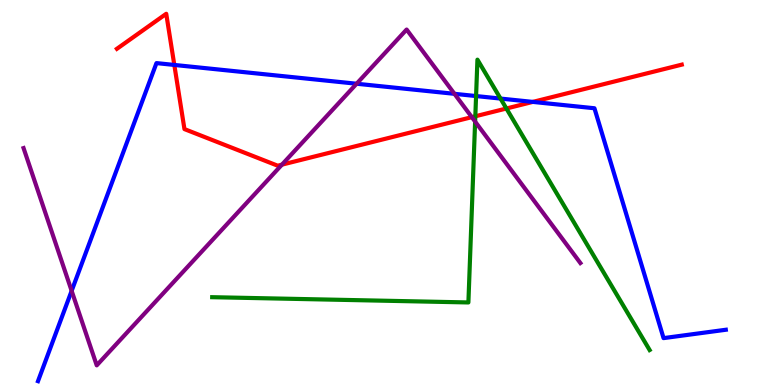[{'lines': ['blue', 'red'], 'intersections': [{'x': 2.25, 'y': 8.31}, {'x': 6.87, 'y': 7.35}]}, {'lines': ['green', 'red'], 'intersections': [{'x': 6.13, 'y': 6.98}, {'x': 6.53, 'y': 7.18}]}, {'lines': ['purple', 'red'], 'intersections': [{'x': 3.64, 'y': 5.72}, {'x': 6.09, 'y': 6.96}]}, {'lines': ['blue', 'green'], 'intersections': [{'x': 6.14, 'y': 7.51}, {'x': 6.46, 'y': 7.44}]}, {'lines': ['blue', 'purple'], 'intersections': [{'x': 0.924, 'y': 2.45}, {'x': 4.6, 'y': 7.83}, {'x': 5.86, 'y': 7.56}]}, {'lines': ['green', 'purple'], 'intersections': [{'x': 6.13, 'y': 6.84}]}]